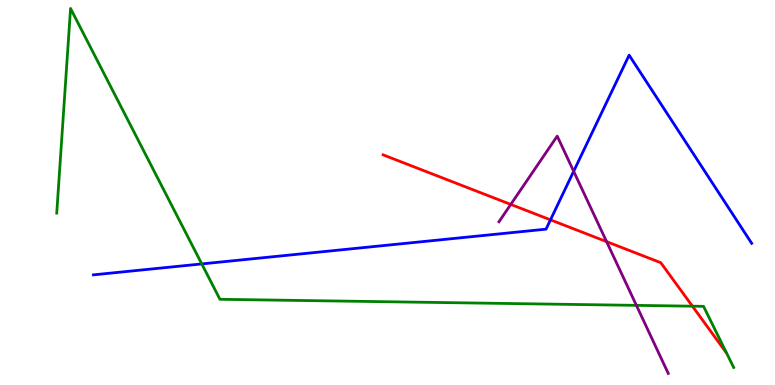[{'lines': ['blue', 'red'], 'intersections': [{'x': 7.1, 'y': 4.29}]}, {'lines': ['green', 'red'], 'intersections': [{'x': 8.93, 'y': 2.05}]}, {'lines': ['purple', 'red'], 'intersections': [{'x': 6.59, 'y': 4.69}, {'x': 7.83, 'y': 3.72}]}, {'lines': ['blue', 'green'], 'intersections': [{'x': 2.6, 'y': 3.14}]}, {'lines': ['blue', 'purple'], 'intersections': [{'x': 7.4, 'y': 5.55}]}, {'lines': ['green', 'purple'], 'intersections': [{'x': 8.21, 'y': 2.07}]}]